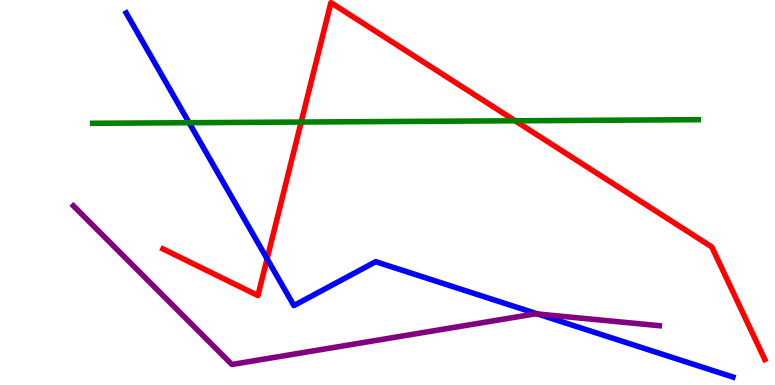[{'lines': ['blue', 'red'], 'intersections': [{'x': 3.45, 'y': 3.28}]}, {'lines': ['green', 'red'], 'intersections': [{'x': 3.89, 'y': 6.83}, {'x': 6.65, 'y': 6.86}]}, {'lines': ['purple', 'red'], 'intersections': []}, {'lines': ['blue', 'green'], 'intersections': [{'x': 2.44, 'y': 6.81}]}, {'lines': ['blue', 'purple'], 'intersections': [{'x': 6.94, 'y': 1.84}]}, {'lines': ['green', 'purple'], 'intersections': []}]